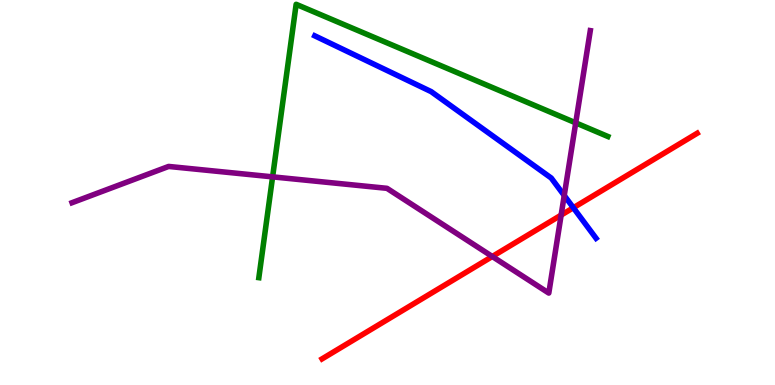[{'lines': ['blue', 'red'], 'intersections': [{'x': 7.4, 'y': 4.6}]}, {'lines': ['green', 'red'], 'intersections': []}, {'lines': ['purple', 'red'], 'intersections': [{'x': 6.35, 'y': 3.34}, {'x': 7.24, 'y': 4.41}]}, {'lines': ['blue', 'green'], 'intersections': []}, {'lines': ['blue', 'purple'], 'intersections': [{'x': 7.28, 'y': 4.92}]}, {'lines': ['green', 'purple'], 'intersections': [{'x': 3.52, 'y': 5.41}, {'x': 7.43, 'y': 6.81}]}]